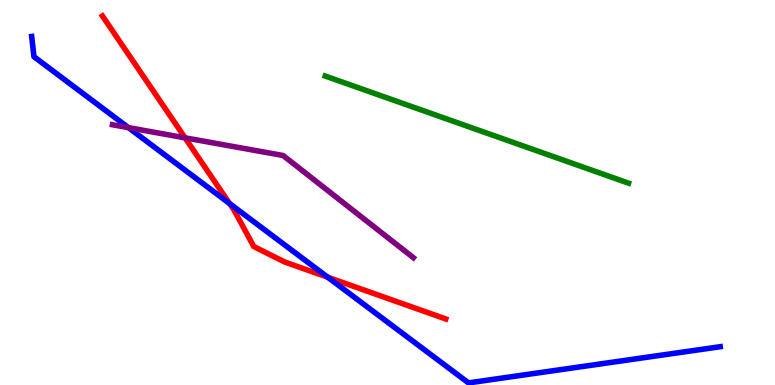[{'lines': ['blue', 'red'], 'intersections': [{'x': 2.96, 'y': 4.71}, {'x': 4.23, 'y': 2.8}]}, {'lines': ['green', 'red'], 'intersections': []}, {'lines': ['purple', 'red'], 'intersections': [{'x': 2.39, 'y': 6.42}]}, {'lines': ['blue', 'green'], 'intersections': []}, {'lines': ['blue', 'purple'], 'intersections': [{'x': 1.66, 'y': 6.68}]}, {'lines': ['green', 'purple'], 'intersections': []}]